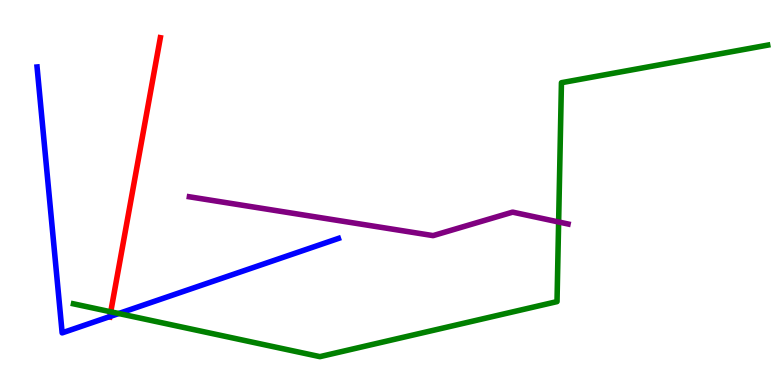[{'lines': ['blue', 'red'], 'intersections': [{'x': 1.42, 'y': 1.78}]}, {'lines': ['green', 'red'], 'intersections': [{'x': 1.43, 'y': 1.9}]}, {'lines': ['purple', 'red'], 'intersections': []}, {'lines': ['blue', 'green'], 'intersections': [{'x': 1.53, 'y': 1.86}]}, {'lines': ['blue', 'purple'], 'intersections': []}, {'lines': ['green', 'purple'], 'intersections': [{'x': 7.21, 'y': 4.23}]}]